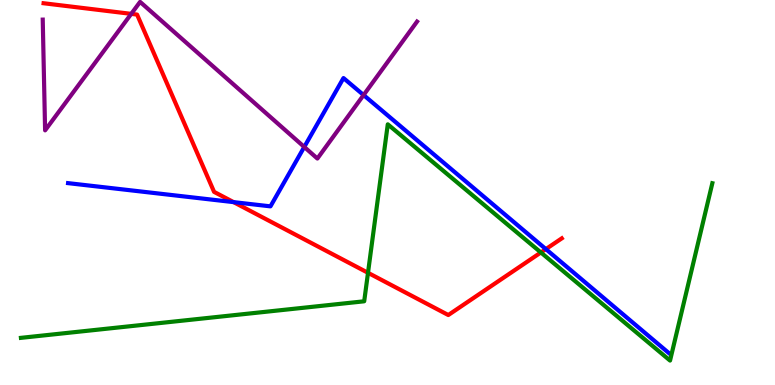[{'lines': ['blue', 'red'], 'intersections': [{'x': 3.01, 'y': 4.75}, {'x': 7.04, 'y': 3.53}]}, {'lines': ['green', 'red'], 'intersections': [{'x': 4.75, 'y': 2.91}, {'x': 6.98, 'y': 3.44}]}, {'lines': ['purple', 'red'], 'intersections': [{'x': 1.69, 'y': 9.64}]}, {'lines': ['blue', 'green'], 'intersections': []}, {'lines': ['blue', 'purple'], 'intersections': [{'x': 3.93, 'y': 6.18}, {'x': 4.69, 'y': 7.53}]}, {'lines': ['green', 'purple'], 'intersections': []}]